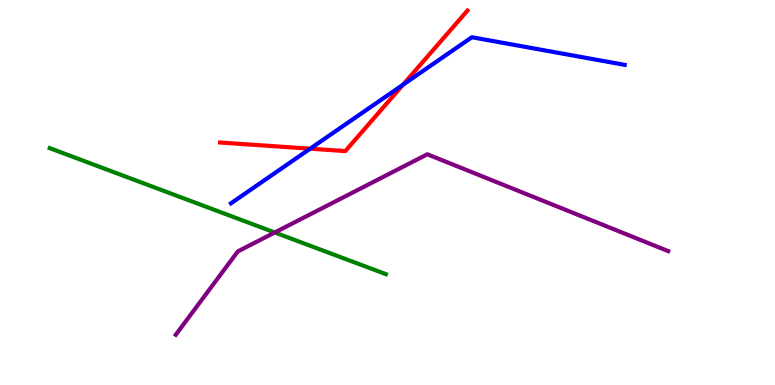[{'lines': ['blue', 'red'], 'intersections': [{'x': 4.0, 'y': 6.14}, {'x': 5.2, 'y': 7.8}]}, {'lines': ['green', 'red'], 'intersections': []}, {'lines': ['purple', 'red'], 'intersections': []}, {'lines': ['blue', 'green'], 'intersections': []}, {'lines': ['blue', 'purple'], 'intersections': []}, {'lines': ['green', 'purple'], 'intersections': [{'x': 3.55, 'y': 3.96}]}]